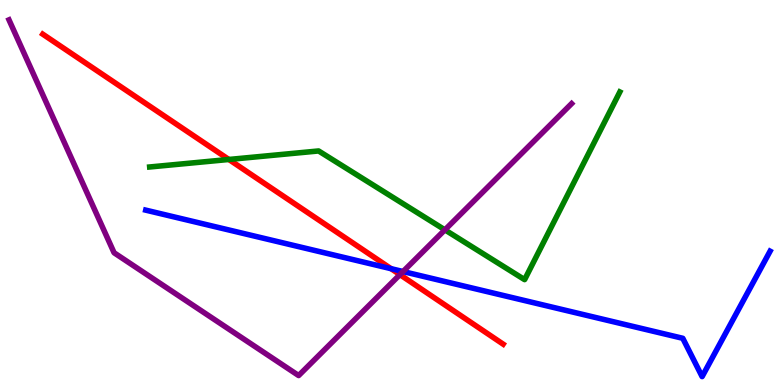[{'lines': ['blue', 'red'], 'intersections': [{'x': 5.05, 'y': 3.02}]}, {'lines': ['green', 'red'], 'intersections': [{'x': 2.95, 'y': 5.86}]}, {'lines': ['purple', 'red'], 'intersections': [{'x': 5.16, 'y': 2.87}]}, {'lines': ['blue', 'green'], 'intersections': []}, {'lines': ['blue', 'purple'], 'intersections': [{'x': 5.2, 'y': 2.95}]}, {'lines': ['green', 'purple'], 'intersections': [{'x': 5.74, 'y': 4.03}]}]